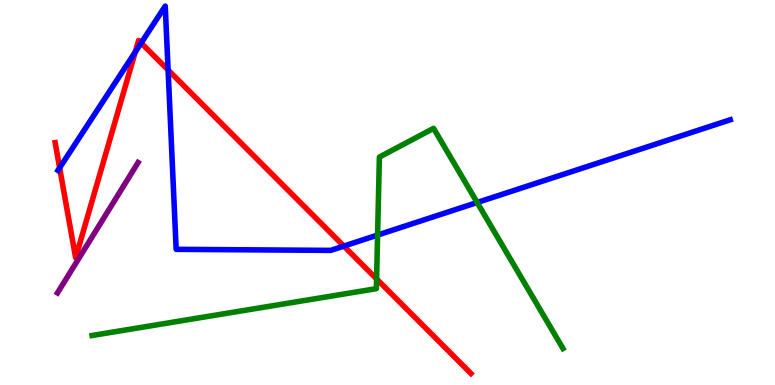[{'lines': ['blue', 'red'], 'intersections': [{'x': 0.769, 'y': 5.64}, {'x': 1.75, 'y': 8.65}, {'x': 1.82, 'y': 8.88}, {'x': 2.17, 'y': 8.18}, {'x': 4.44, 'y': 3.61}]}, {'lines': ['green', 'red'], 'intersections': [{'x': 4.86, 'y': 2.76}]}, {'lines': ['purple', 'red'], 'intersections': []}, {'lines': ['blue', 'green'], 'intersections': [{'x': 4.87, 'y': 3.89}, {'x': 6.16, 'y': 4.74}]}, {'lines': ['blue', 'purple'], 'intersections': []}, {'lines': ['green', 'purple'], 'intersections': []}]